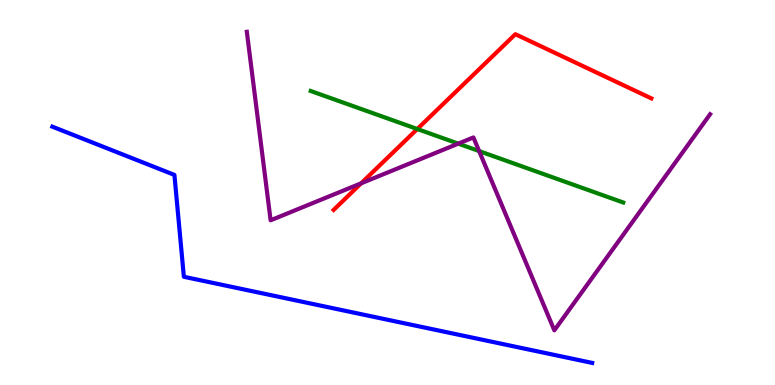[{'lines': ['blue', 'red'], 'intersections': []}, {'lines': ['green', 'red'], 'intersections': [{'x': 5.38, 'y': 6.65}]}, {'lines': ['purple', 'red'], 'intersections': [{'x': 4.66, 'y': 5.24}]}, {'lines': ['blue', 'green'], 'intersections': []}, {'lines': ['blue', 'purple'], 'intersections': []}, {'lines': ['green', 'purple'], 'intersections': [{'x': 5.91, 'y': 6.27}, {'x': 6.18, 'y': 6.08}]}]